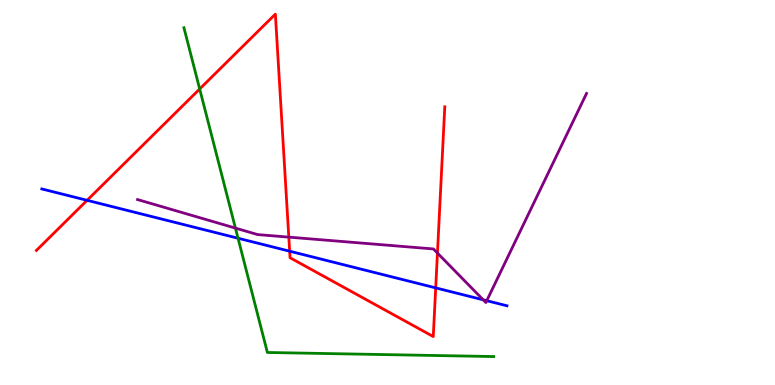[{'lines': ['blue', 'red'], 'intersections': [{'x': 1.12, 'y': 4.8}, {'x': 3.74, 'y': 3.48}, {'x': 5.62, 'y': 2.52}]}, {'lines': ['green', 'red'], 'intersections': [{'x': 2.58, 'y': 7.69}]}, {'lines': ['purple', 'red'], 'intersections': [{'x': 3.73, 'y': 3.84}, {'x': 5.64, 'y': 3.43}]}, {'lines': ['blue', 'green'], 'intersections': [{'x': 3.07, 'y': 3.81}]}, {'lines': ['blue', 'purple'], 'intersections': [{'x': 6.24, 'y': 2.21}, {'x': 6.28, 'y': 2.19}]}, {'lines': ['green', 'purple'], 'intersections': [{'x': 3.04, 'y': 4.08}]}]